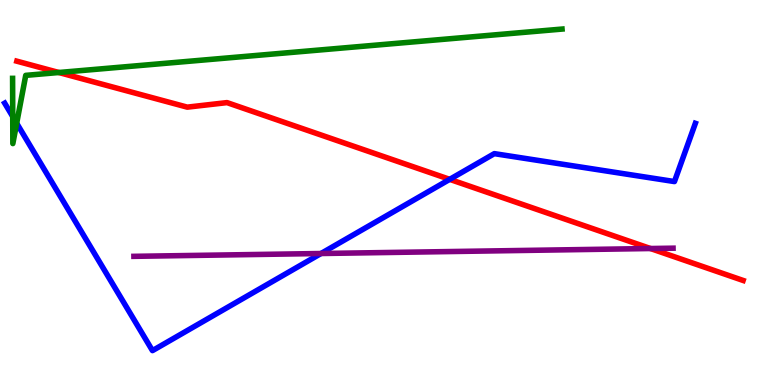[{'lines': ['blue', 'red'], 'intersections': [{'x': 5.8, 'y': 5.34}]}, {'lines': ['green', 'red'], 'intersections': [{'x': 0.759, 'y': 8.12}]}, {'lines': ['purple', 'red'], 'intersections': [{'x': 8.39, 'y': 3.54}]}, {'lines': ['blue', 'green'], 'intersections': [{'x': 0.164, 'y': 6.97}, {'x': 0.215, 'y': 6.8}]}, {'lines': ['blue', 'purple'], 'intersections': [{'x': 4.14, 'y': 3.42}]}, {'lines': ['green', 'purple'], 'intersections': []}]